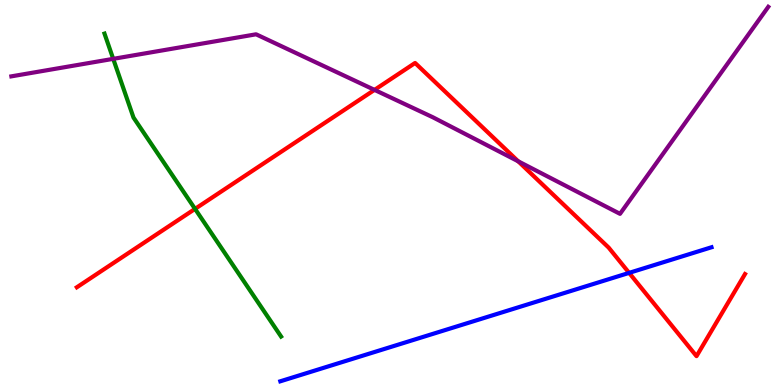[{'lines': ['blue', 'red'], 'intersections': [{'x': 8.12, 'y': 2.91}]}, {'lines': ['green', 'red'], 'intersections': [{'x': 2.52, 'y': 4.57}]}, {'lines': ['purple', 'red'], 'intersections': [{'x': 4.83, 'y': 7.67}, {'x': 6.69, 'y': 5.81}]}, {'lines': ['blue', 'green'], 'intersections': []}, {'lines': ['blue', 'purple'], 'intersections': []}, {'lines': ['green', 'purple'], 'intersections': [{'x': 1.46, 'y': 8.47}]}]